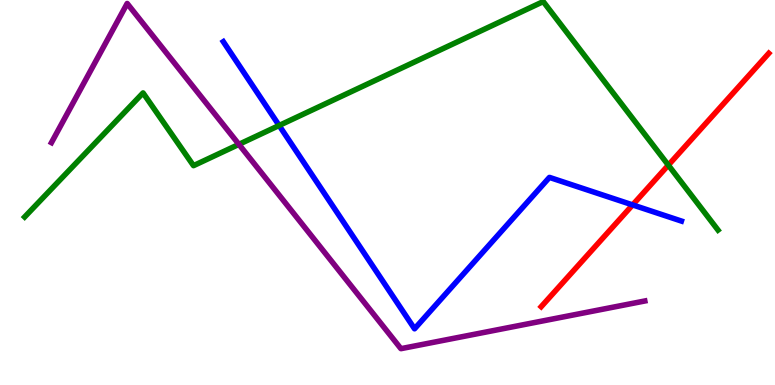[{'lines': ['blue', 'red'], 'intersections': [{'x': 8.16, 'y': 4.68}]}, {'lines': ['green', 'red'], 'intersections': [{'x': 8.62, 'y': 5.71}]}, {'lines': ['purple', 'red'], 'intersections': []}, {'lines': ['blue', 'green'], 'intersections': [{'x': 3.6, 'y': 6.74}]}, {'lines': ['blue', 'purple'], 'intersections': []}, {'lines': ['green', 'purple'], 'intersections': [{'x': 3.08, 'y': 6.25}]}]